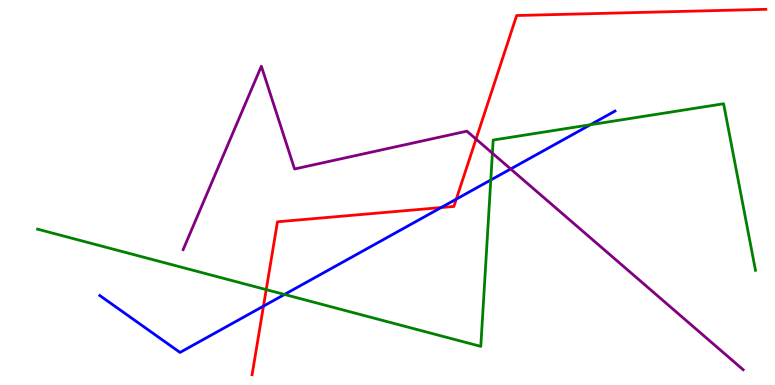[{'lines': ['blue', 'red'], 'intersections': [{'x': 3.4, 'y': 2.05}, {'x': 5.69, 'y': 4.61}, {'x': 5.89, 'y': 4.83}]}, {'lines': ['green', 'red'], 'intersections': [{'x': 3.44, 'y': 2.48}]}, {'lines': ['purple', 'red'], 'intersections': [{'x': 6.14, 'y': 6.39}]}, {'lines': ['blue', 'green'], 'intersections': [{'x': 3.67, 'y': 2.35}, {'x': 6.33, 'y': 5.32}, {'x': 7.62, 'y': 6.76}]}, {'lines': ['blue', 'purple'], 'intersections': [{'x': 6.59, 'y': 5.61}]}, {'lines': ['green', 'purple'], 'intersections': [{'x': 6.35, 'y': 6.02}]}]